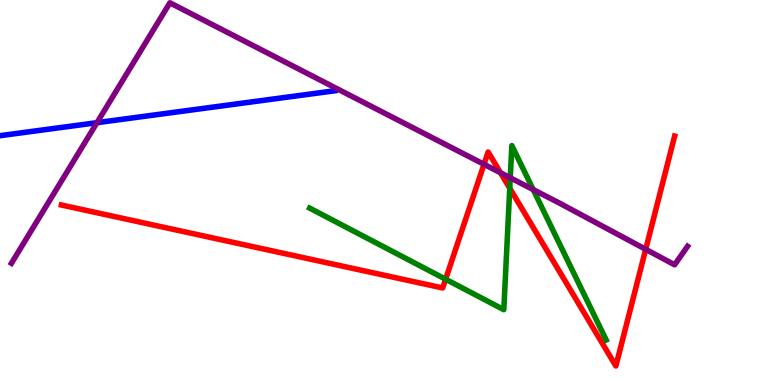[{'lines': ['blue', 'red'], 'intersections': []}, {'lines': ['green', 'red'], 'intersections': [{'x': 5.75, 'y': 2.75}, {'x': 6.58, 'y': 5.11}]}, {'lines': ['purple', 'red'], 'intersections': [{'x': 6.25, 'y': 5.73}, {'x': 6.46, 'y': 5.51}, {'x': 8.33, 'y': 3.52}]}, {'lines': ['blue', 'green'], 'intersections': []}, {'lines': ['blue', 'purple'], 'intersections': [{'x': 1.25, 'y': 6.81}]}, {'lines': ['green', 'purple'], 'intersections': [{'x': 6.58, 'y': 5.38}, {'x': 6.88, 'y': 5.08}]}]